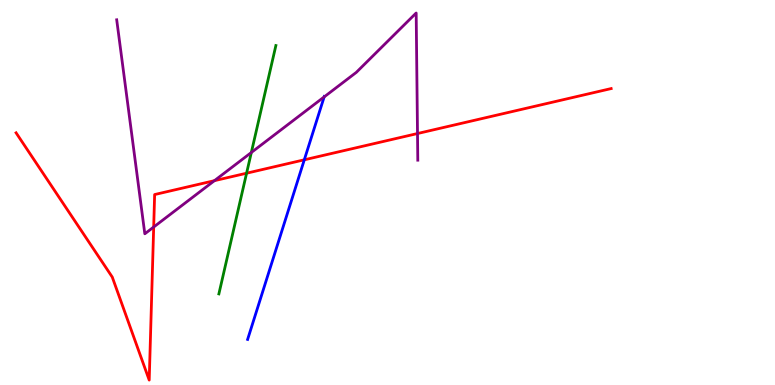[{'lines': ['blue', 'red'], 'intersections': [{'x': 3.93, 'y': 5.85}]}, {'lines': ['green', 'red'], 'intersections': [{'x': 3.18, 'y': 5.5}]}, {'lines': ['purple', 'red'], 'intersections': [{'x': 1.98, 'y': 4.1}, {'x': 2.77, 'y': 5.31}, {'x': 5.39, 'y': 6.53}]}, {'lines': ['blue', 'green'], 'intersections': []}, {'lines': ['blue', 'purple'], 'intersections': [{'x': 4.18, 'y': 7.48}]}, {'lines': ['green', 'purple'], 'intersections': [{'x': 3.24, 'y': 6.04}]}]